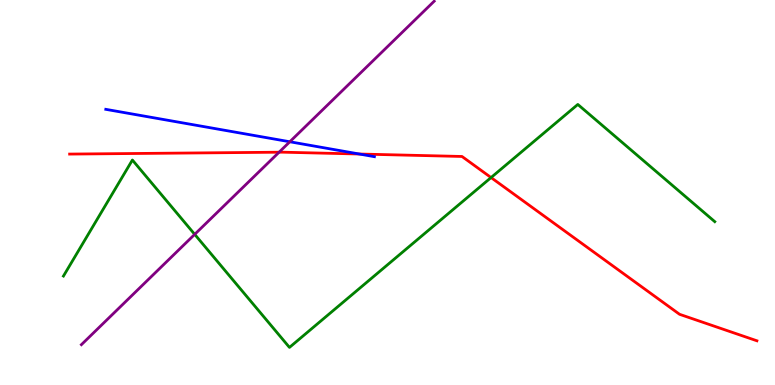[{'lines': ['blue', 'red'], 'intersections': [{'x': 4.64, 'y': 6.0}]}, {'lines': ['green', 'red'], 'intersections': [{'x': 6.34, 'y': 5.39}]}, {'lines': ['purple', 'red'], 'intersections': [{'x': 3.6, 'y': 6.05}]}, {'lines': ['blue', 'green'], 'intersections': []}, {'lines': ['blue', 'purple'], 'intersections': [{'x': 3.74, 'y': 6.32}]}, {'lines': ['green', 'purple'], 'intersections': [{'x': 2.51, 'y': 3.91}]}]